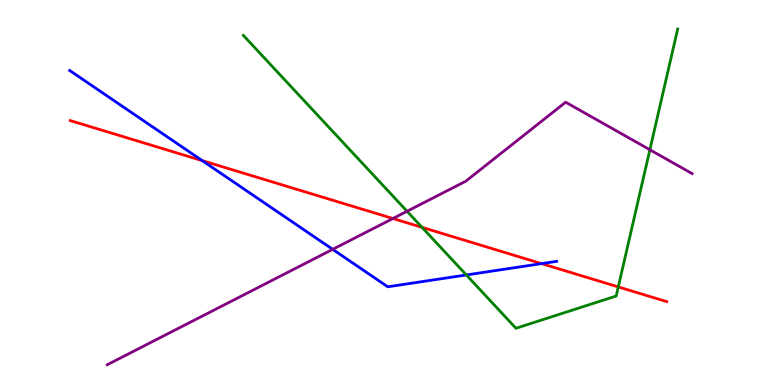[{'lines': ['blue', 'red'], 'intersections': [{'x': 2.61, 'y': 5.83}, {'x': 6.99, 'y': 3.15}]}, {'lines': ['green', 'red'], 'intersections': [{'x': 5.45, 'y': 4.1}, {'x': 7.98, 'y': 2.55}]}, {'lines': ['purple', 'red'], 'intersections': [{'x': 5.07, 'y': 4.32}]}, {'lines': ['blue', 'green'], 'intersections': [{'x': 6.02, 'y': 2.86}]}, {'lines': ['blue', 'purple'], 'intersections': [{'x': 4.29, 'y': 3.52}]}, {'lines': ['green', 'purple'], 'intersections': [{'x': 5.25, 'y': 4.51}, {'x': 8.39, 'y': 6.11}]}]